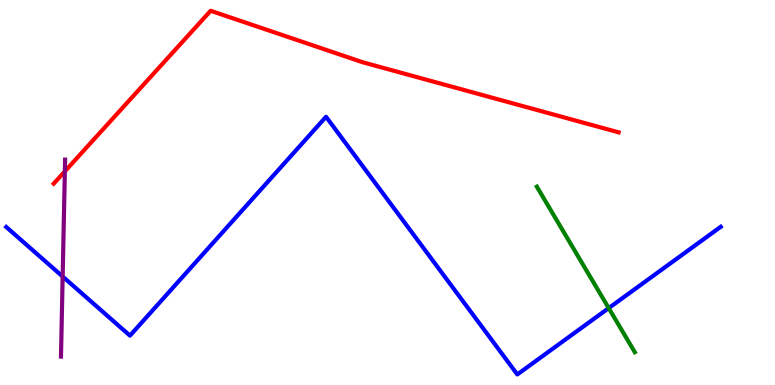[{'lines': ['blue', 'red'], 'intersections': []}, {'lines': ['green', 'red'], 'intersections': []}, {'lines': ['purple', 'red'], 'intersections': [{'x': 0.837, 'y': 5.55}]}, {'lines': ['blue', 'green'], 'intersections': [{'x': 7.85, 'y': 2.0}]}, {'lines': ['blue', 'purple'], 'intersections': [{'x': 0.808, 'y': 2.82}]}, {'lines': ['green', 'purple'], 'intersections': []}]